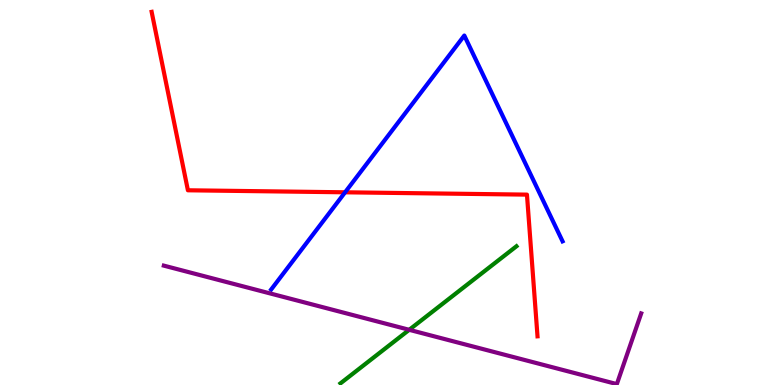[{'lines': ['blue', 'red'], 'intersections': [{'x': 4.45, 'y': 5.01}]}, {'lines': ['green', 'red'], 'intersections': []}, {'lines': ['purple', 'red'], 'intersections': []}, {'lines': ['blue', 'green'], 'intersections': []}, {'lines': ['blue', 'purple'], 'intersections': []}, {'lines': ['green', 'purple'], 'intersections': [{'x': 5.28, 'y': 1.43}]}]